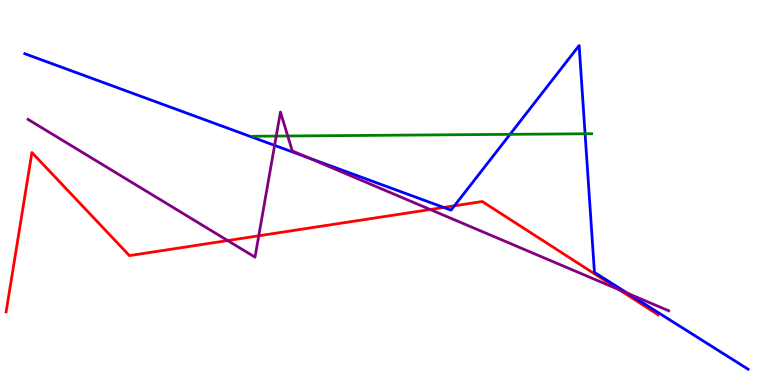[{'lines': ['blue', 'red'], 'intersections': [{'x': 5.73, 'y': 4.61}, {'x': 5.86, 'y': 4.65}]}, {'lines': ['green', 'red'], 'intersections': []}, {'lines': ['purple', 'red'], 'intersections': [{'x': 2.94, 'y': 3.75}, {'x': 3.34, 'y': 3.88}, {'x': 5.55, 'y': 4.56}, {'x': 7.99, 'y': 2.47}]}, {'lines': ['blue', 'green'], 'intersections': [{'x': 6.58, 'y': 6.51}, {'x': 7.55, 'y': 6.53}]}, {'lines': ['blue', 'purple'], 'intersections': [{'x': 3.54, 'y': 6.22}, {'x': 3.97, 'y': 5.91}, {'x': 8.1, 'y': 2.38}]}, {'lines': ['green', 'purple'], 'intersections': [{'x': 3.56, 'y': 6.47}, {'x': 3.71, 'y': 6.47}]}]